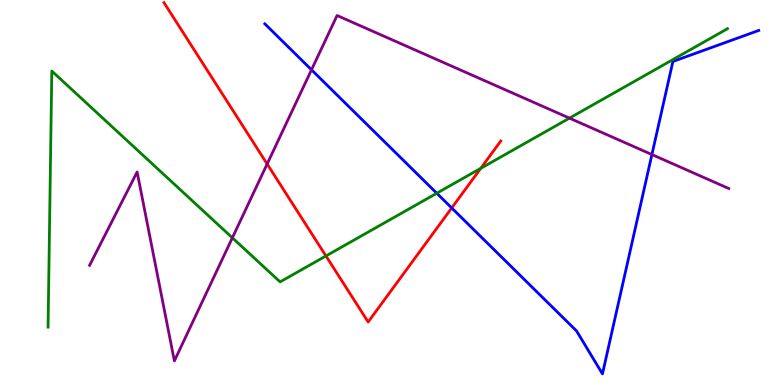[{'lines': ['blue', 'red'], 'intersections': [{'x': 5.83, 'y': 4.6}]}, {'lines': ['green', 'red'], 'intersections': [{'x': 4.21, 'y': 3.35}, {'x': 6.2, 'y': 5.63}]}, {'lines': ['purple', 'red'], 'intersections': [{'x': 3.45, 'y': 5.74}]}, {'lines': ['blue', 'green'], 'intersections': [{'x': 5.64, 'y': 4.98}]}, {'lines': ['blue', 'purple'], 'intersections': [{'x': 4.02, 'y': 8.19}, {'x': 8.41, 'y': 5.99}]}, {'lines': ['green', 'purple'], 'intersections': [{'x': 3.0, 'y': 3.82}, {'x': 7.35, 'y': 6.93}]}]